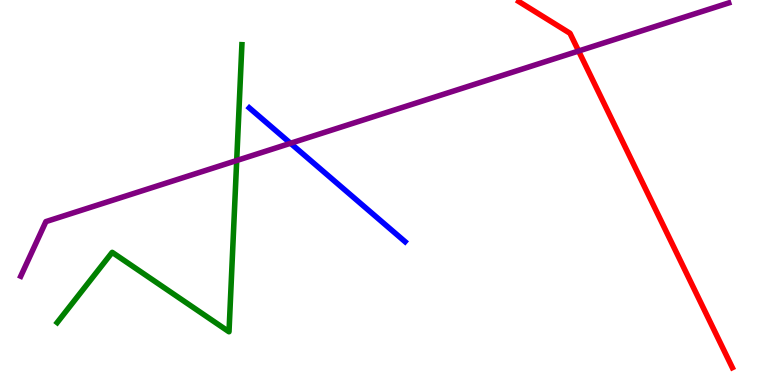[{'lines': ['blue', 'red'], 'intersections': []}, {'lines': ['green', 'red'], 'intersections': []}, {'lines': ['purple', 'red'], 'intersections': [{'x': 7.47, 'y': 8.67}]}, {'lines': ['blue', 'green'], 'intersections': []}, {'lines': ['blue', 'purple'], 'intersections': [{'x': 3.75, 'y': 6.28}]}, {'lines': ['green', 'purple'], 'intersections': [{'x': 3.05, 'y': 5.83}]}]